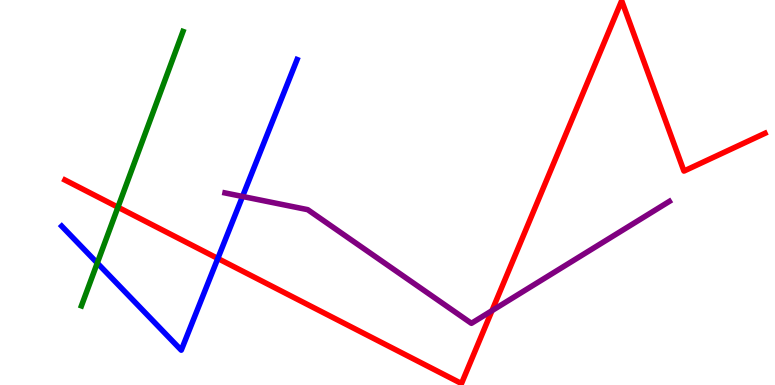[{'lines': ['blue', 'red'], 'intersections': [{'x': 2.81, 'y': 3.29}]}, {'lines': ['green', 'red'], 'intersections': [{'x': 1.52, 'y': 4.62}]}, {'lines': ['purple', 'red'], 'intersections': [{'x': 6.35, 'y': 1.93}]}, {'lines': ['blue', 'green'], 'intersections': [{'x': 1.26, 'y': 3.17}]}, {'lines': ['blue', 'purple'], 'intersections': [{'x': 3.13, 'y': 4.9}]}, {'lines': ['green', 'purple'], 'intersections': []}]